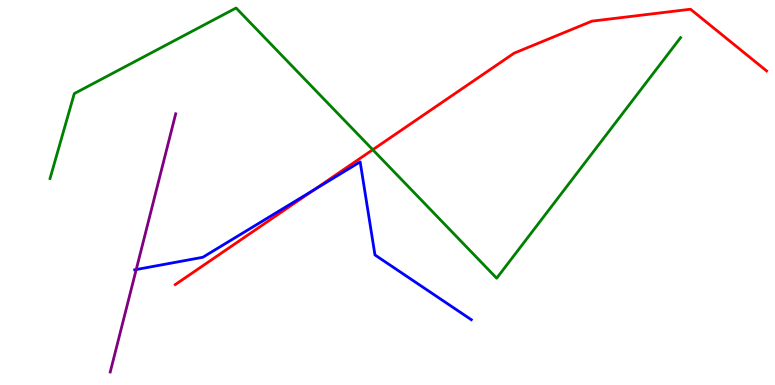[{'lines': ['blue', 'red'], 'intersections': [{'x': 4.05, 'y': 5.07}]}, {'lines': ['green', 'red'], 'intersections': [{'x': 4.81, 'y': 6.11}]}, {'lines': ['purple', 'red'], 'intersections': []}, {'lines': ['blue', 'green'], 'intersections': []}, {'lines': ['blue', 'purple'], 'intersections': [{'x': 1.76, 'y': 3.0}]}, {'lines': ['green', 'purple'], 'intersections': []}]